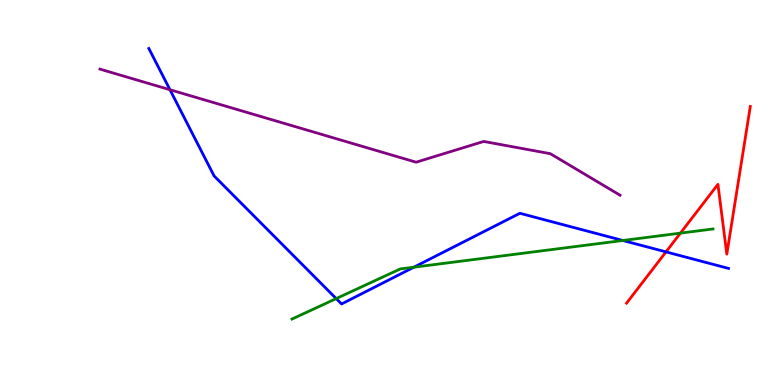[{'lines': ['blue', 'red'], 'intersections': [{'x': 8.59, 'y': 3.46}]}, {'lines': ['green', 'red'], 'intersections': [{'x': 8.78, 'y': 3.94}]}, {'lines': ['purple', 'red'], 'intersections': []}, {'lines': ['blue', 'green'], 'intersections': [{'x': 4.34, 'y': 2.24}, {'x': 5.34, 'y': 3.06}, {'x': 8.04, 'y': 3.75}]}, {'lines': ['blue', 'purple'], 'intersections': [{'x': 2.19, 'y': 7.67}]}, {'lines': ['green', 'purple'], 'intersections': []}]